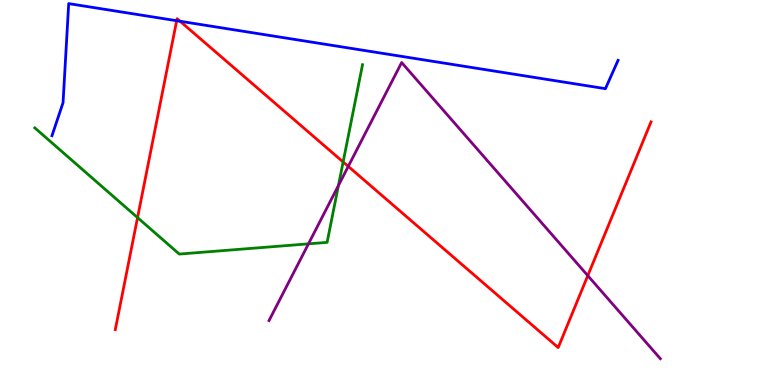[{'lines': ['blue', 'red'], 'intersections': [{'x': 2.28, 'y': 9.46}, {'x': 2.32, 'y': 9.45}]}, {'lines': ['green', 'red'], 'intersections': [{'x': 1.77, 'y': 4.35}, {'x': 4.43, 'y': 5.79}]}, {'lines': ['purple', 'red'], 'intersections': [{'x': 4.49, 'y': 5.68}, {'x': 7.58, 'y': 2.84}]}, {'lines': ['blue', 'green'], 'intersections': []}, {'lines': ['blue', 'purple'], 'intersections': []}, {'lines': ['green', 'purple'], 'intersections': [{'x': 3.98, 'y': 3.67}, {'x': 4.37, 'y': 5.18}]}]